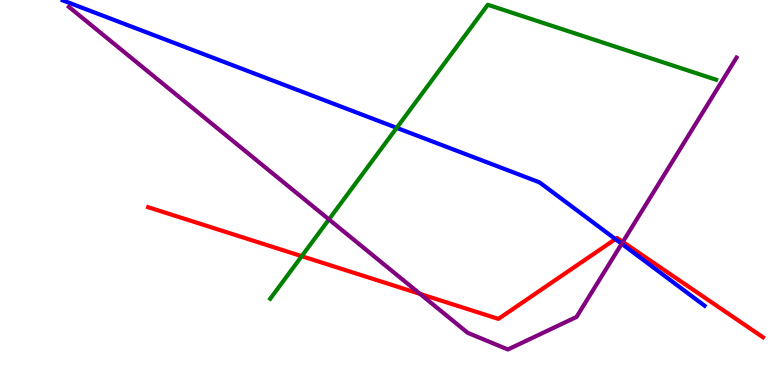[{'lines': ['blue', 'red'], 'intersections': [{'x': 7.94, 'y': 3.79}]}, {'lines': ['green', 'red'], 'intersections': [{'x': 3.89, 'y': 3.35}]}, {'lines': ['purple', 'red'], 'intersections': [{'x': 5.42, 'y': 2.37}, {'x': 8.04, 'y': 3.72}]}, {'lines': ['blue', 'green'], 'intersections': [{'x': 5.12, 'y': 6.68}]}, {'lines': ['blue', 'purple'], 'intersections': [{'x': 8.02, 'y': 3.67}]}, {'lines': ['green', 'purple'], 'intersections': [{'x': 4.24, 'y': 4.3}]}]